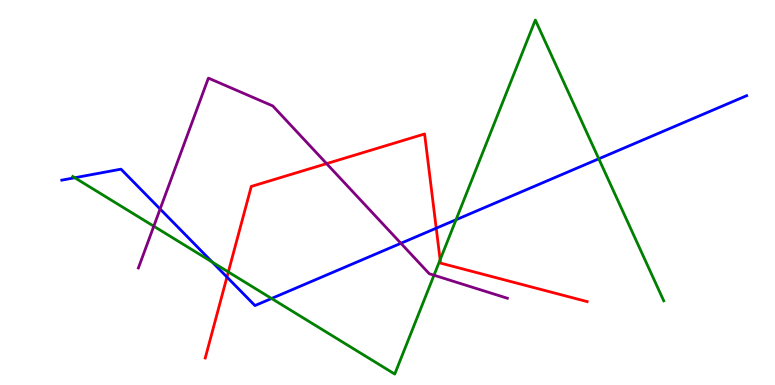[{'lines': ['blue', 'red'], 'intersections': [{'x': 2.93, 'y': 2.8}, {'x': 5.63, 'y': 4.07}]}, {'lines': ['green', 'red'], 'intersections': [{'x': 2.95, 'y': 2.94}, {'x': 5.68, 'y': 3.25}]}, {'lines': ['purple', 'red'], 'intersections': [{'x': 4.21, 'y': 5.75}]}, {'lines': ['blue', 'green'], 'intersections': [{'x': 0.965, 'y': 5.38}, {'x': 2.74, 'y': 3.19}, {'x': 3.5, 'y': 2.25}, {'x': 5.88, 'y': 4.29}, {'x': 7.73, 'y': 5.88}]}, {'lines': ['blue', 'purple'], 'intersections': [{'x': 2.07, 'y': 4.57}, {'x': 5.17, 'y': 3.68}]}, {'lines': ['green', 'purple'], 'intersections': [{'x': 1.98, 'y': 4.12}, {'x': 5.6, 'y': 2.85}]}]